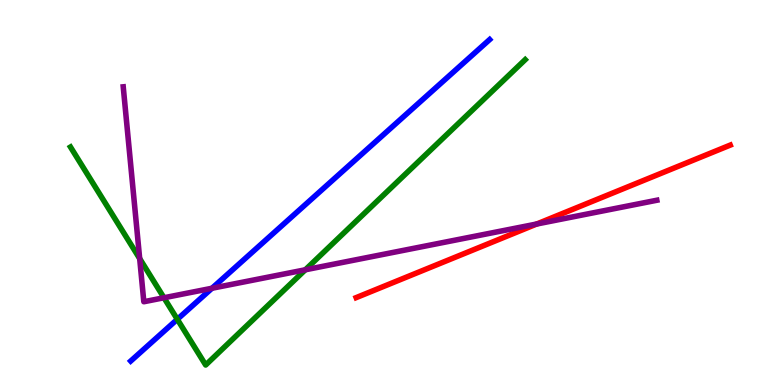[{'lines': ['blue', 'red'], 'intersections': []}, {'lines': ['green', 'red'], 'intersections': []}, {'lines': ['purple', 'red'], 'intersections': [{'x': 6.93, 'y': 4.18}]}, {'lines': ['blue', 'green'], 'intersections': [{'x': 2.29, 'y': 1.71}]}, {'lines': ['blue', 'purple'], 'intersections': [{'x': 2.74, 'y': 2.51}]}, {'lines': ['green', 'purple'], 'intersections': [{'x': 1.8, 'y': 3.28}, {'x': 2.12, 'y': 2.27}, {'x': 3.94, 'y': 2.99}]}]